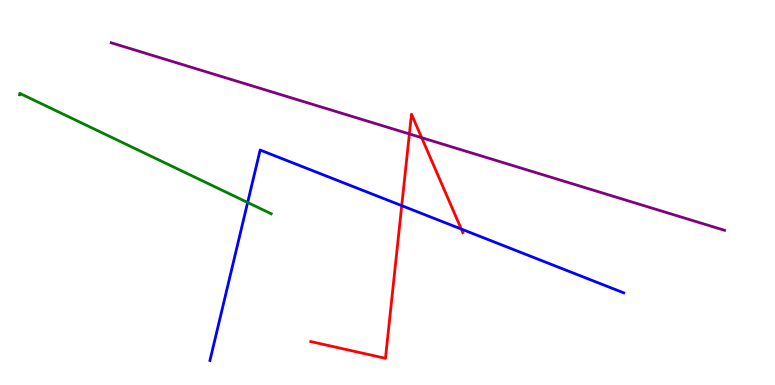[{'lines': ['blue', 'red'], 'intersections': [{'x': 5.18, 'y': 4.66}, {'x': 5.95, 'y': 4.05}]}, {'lines': ['green', 'red'], 'intersections': []}, {'lines': ['purple', 'red'], 'intersections': [{'x': 5.28, 'y': 6.52}, {'x': 5.44, 'y': 6.42}]}, {'lines': ['blue', 'green'], 'intersections': [{'x': 3.2, 'y': 4.74}]}, {'lines': ['blue', 'purple'], 'intersections': []}, {'lines': ['green', 'purple'], 'intersections': []}]